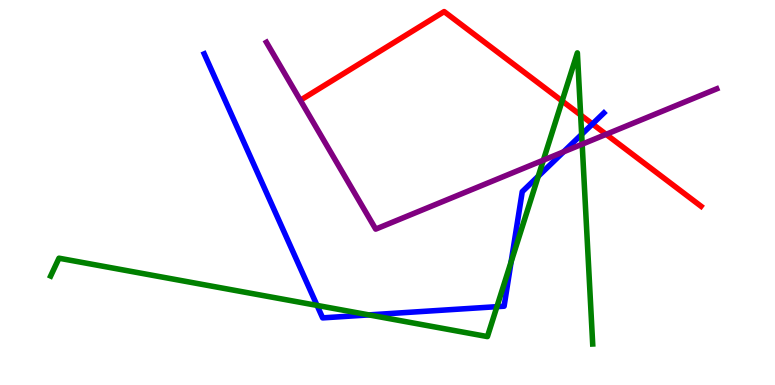[{'lines': ['blue', 'red'], 'intersections': [{'x': 7.64, 'y': 6.78}]}, {'lines': ['green', 'red'], 'intersections': [{'x': 7.25, 'y': 7.38}, {'x': 7.49, 'y': 7.01}]}, {'lines': ['purple', 'red'], 'intersections': [{'x': 7.82, 'y': 6.51}]}, {'lines': ['blue', 'green'], 'intersections': [{'x': 4.09, 'y': 2.07}, {'x': 4.76, 'y': 1.82}, {'x': 6.41, 'y': 2.03}, {'x': 6.6, 'y': 3.2}, {'x': 6.95, 'y': 5.42}, {'x': 7.51, 'y': 6.51}]}, {'lines': ['blue', 'purple'], 'intersections': [{'x': 7.27, 'y': 6.06}]}, {'lines': ['green', 'purple'], 'intersections': [{'x': 7.01, 'y': 5.84}, {'x': 7.51, 'y': 6.26}]}]